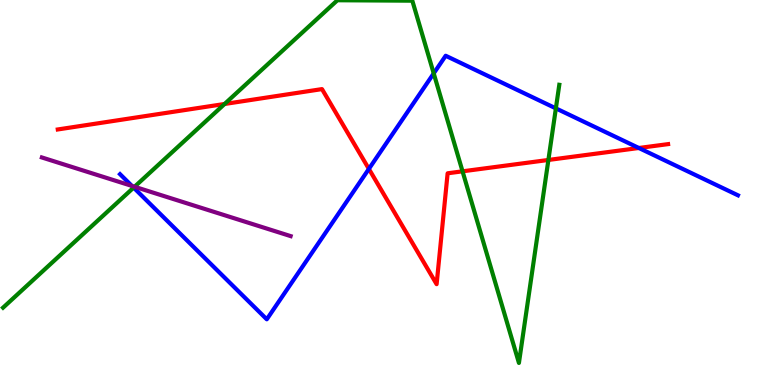[{'lines': ['blue', 'red'], 'intersections': [{'x': 4.76, 'y': 5.61}, {'x': 8.24, 'y': 6.16}]}, {'lines': ['green', 'red'], 'intersections': [{'x': 2.9, 'y': 7.3}, {'x': 5.97, 'y': 5.55}, {'x': 7.08, 'y': 5.85}]}, {'lines': ['purple', 'red'], 'intersections': []}, {'lines': ['blue', 'green'], 'intersections': [{'x': 1.72, 'y': 5.13}, {'x': 5.6, 'y': 8.09}, {'x': 7.17, 'y': 7.19}]}, {'lines': ['blue', 'purple'], 'intersections': [{'x': 1.7, 'y': 5.17}]}, {'lines': ['green', 'purple'], 'intersections': [{'x': 1.74, 'y': 5.15}]}]